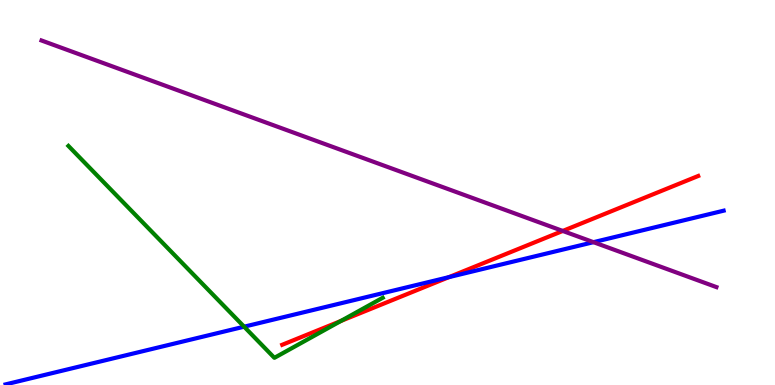[{'lines': ['blue', 'red'], 'intersections': [{'x': 5.79, 'y': 2.8}]}, {'lines': ['green', 'red'], 'intersections': [{'x': 4.4, 'y': 1.66}]}, {'lines': ['purple', 'red'], 'intersections': [{'x': 7.26, 'y': 4.0}]}, {'lines': ['blue', 'green'], 'intersections': [{'x': 3.15, 'y': 1.51}]}, {'lines': ['blue', 'purple'], 'intersections': [{'x': 7.66, 'y': 3.71}]}, {'lines': ['green', 'purple'], 'intersections': []}]